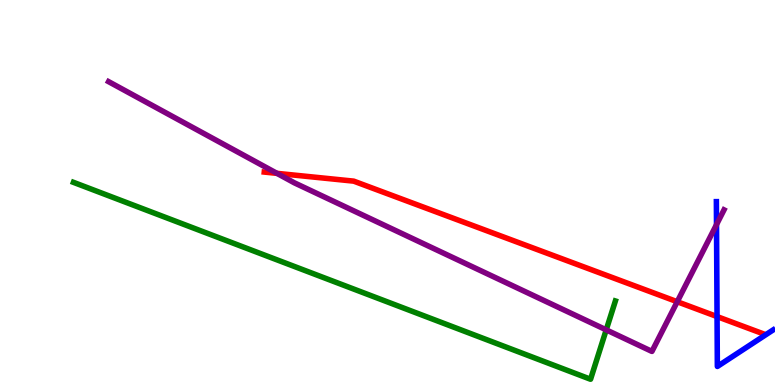[{'lines': ['blue', 'red'], 'intersections': [{'x': 9.25, 'y': 1.78}]}, {'lines': ['green', 'red'], 'intersections': []}, {'lines': ['purple', 'red'], 'intersections': [{'x': 3.57, 'y': 5.5}, {'x': 8.74, 'y': 2.16}]}, {'lines': ['blue', 'green'], 'intersections': []}, {'lines': ['blue', 'purple'], 'intersections': [{'x': 9.25, 'y': 4.17}]}, {'lines': ['green', 'purple'], 'intersections': [{'x': 7.82, 'y': 1.43}]}]